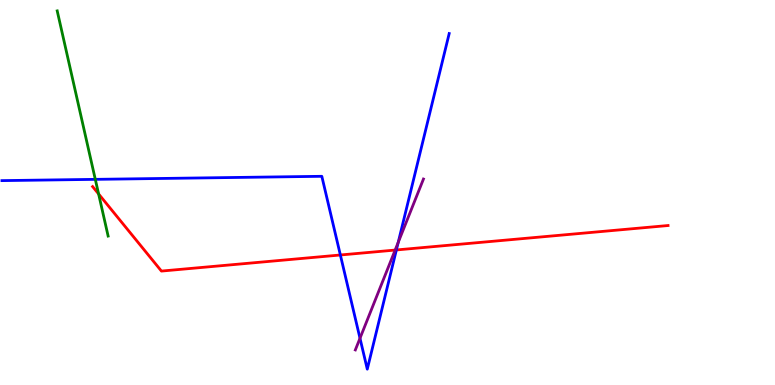[{'lines': ['blue', 'red'], 'intersections': [{'x': 4.39, 'y': 3.38}, {'x': 5.11, 'y': 3.51}]}, {'lines': ['green', 'red'], 'intersections': [{'x': 1.27, 'y': 4.96}]}, {'lines': ['purple', 'red'], 'intersections': [{'x': 5.1, 'y': 3.5}]}, {'lines': ['blue', 'green'], 'intersections': [{'x': 1.23, 'y': 5.34}]}, {'lines': ['blue', 'purple'], 'intersections': [{'x': 4.65, 'y': 1.21}, {'x': 5.14, 'y': 3.71}]}, {'lines': ['green', 'purple'], 'intersections': []}]